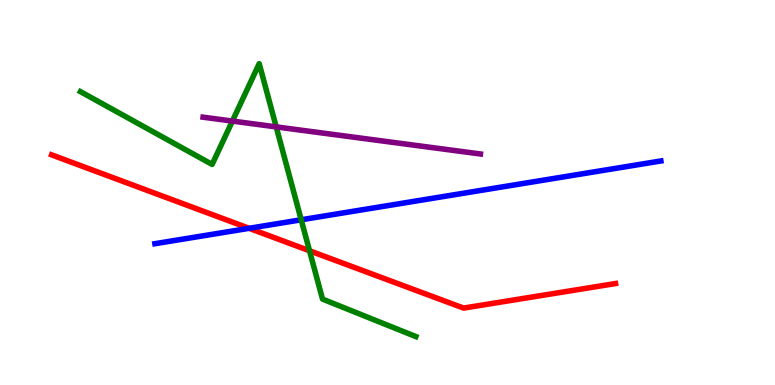[{'lines': ['blue', 'red'], 'intersections': [{'x': 3.21, 'y': 4.07}]}, {'lines': ['green', 'red'], 'intersections': [{'x': 3.99, 'y': 3.49}]}, {'lines': ['purple', 'red'], 'intersections': []}, {'lines': ['blue', 'green'], 'intersections': [{'x': 3.89, 'y': 4.29}]}, {'lines': ['blue', 'purple'], 'intersections': []}, {'lines': ['green', 'purple'], 'intersections': [{'x': 3.0, 'y': 6.86}, {'x': 3.56, 'y': 6.7}]}]